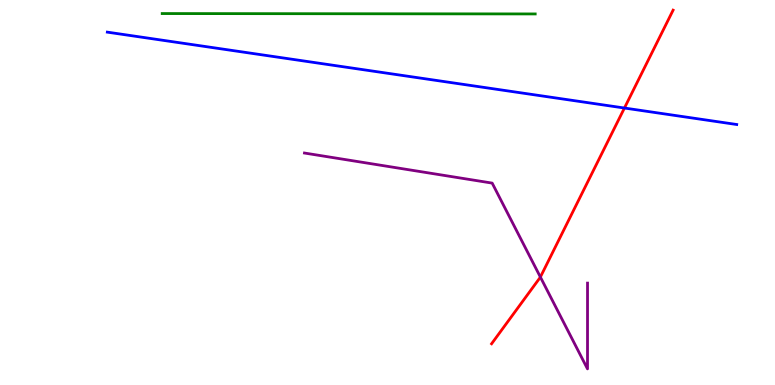[{'lines': ['blue', 'red'], 'intersections': [{'x': 8.06, 'y': 7.19}]}, {'lines': ['green', 'red'], 'intersections': []}, {'lines': ['purple', 'red'], 'intersections': [{'x': 6.97, 'y': 2.8}]}, {'lines': ['blue', 'green'], 'intersections': []}, {'lines': ['blue', 'purple'], 'intersections': []}, {'lines': ['green', 'purple'], 'intersections': []}]